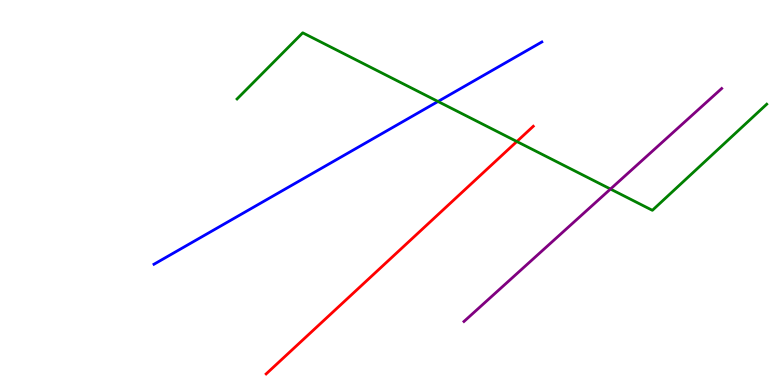[{'lines': ['blue', 'red'], 'intersections': []}, {'lines': ['green', 'red'], 'intersections': [{'x': 6.67, 'y': 6.32}]}, {'lines': ['purple', 'red'], 'intersections': []}, {'lines': ['blue', 'green'], 'intersections': [{'x': 5.65, 'y': 7.36}]}, {'lines': ['blue', 'purple'], 'intersections': []}, {'lines': ['green', 'purple'], 'intersections': [{'x': 7.88, 'y': 5.09}]}]